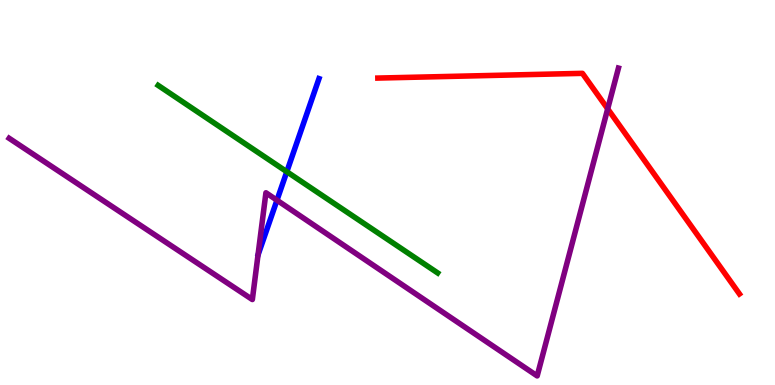[{'lines': ['blue', 'red'], 'intersections': []}, {'lines': ['green', 'red'], 'intersections': []}, {'lines': ['purple', 'red'], 'intersections': [{'x': 7.84, 'y': 7.17}]}, {'lines': ['blue', 'green'], 'intersections': [{'x': 3.7, 'y': 5.54}]}, {'lines': ['blue', 'purple'], 'intersections': [{'x': 3.57, 'y': 4.8}]}, {'lines': ['green', 'purple'], 'intersections': []}]